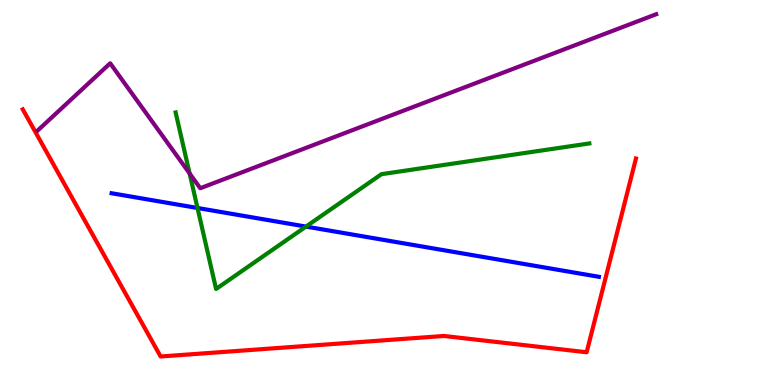[{'lines': ['blue', 'red'], 'intersections': []}, {'lines': ['green', 'red'], 'intersections': []}, {'lines': ['purple', 'red'], 'intersections': []}, {'lines': ['blue', 'green'], 'intersections': [{'x': 2.55, 'y': 4.6}, {'x': 3.95, 'y': 4.11}]}, {'lines': ['blue', 'purple'], 'intersections': []}, {'lines': ['green', 'purple'], 'intersections': [{'x': 2.45, 'y': 5.5}]}]